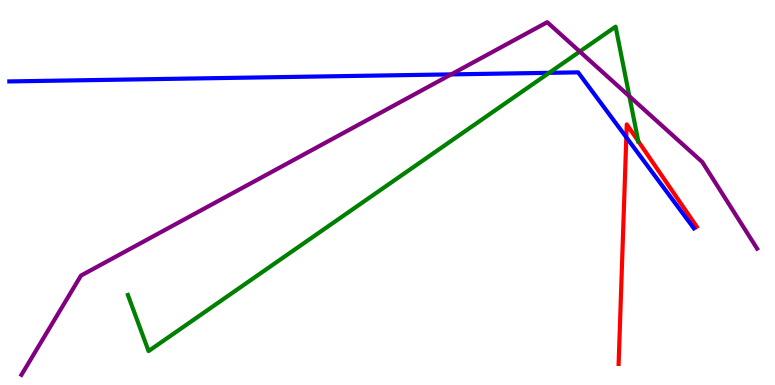[{'lines': ['blue', 'red'], 'intersections': [{'x': 8.08, 'y': 6.43}]}, {'lines': ['green', 'red'], 'intersections': [{'x': 8.24, 'y': 6.33}]}, {'lines': ['purple', 'red'], 'intersections': []}, {'lines': ['blue', 'green'], 'intersections': [{'x': 7.09, 'y': 8.11}]}, {'lines': ['blue', 'purple'], 'intersections': [{'x': 5.82, 'y': 8.07}]}, {'lines': ['green', 'purple'], 'intersections': [{'x': 7.48, 'y': 8.66}, {'x': 8.12, 'y': 7.5}]}]